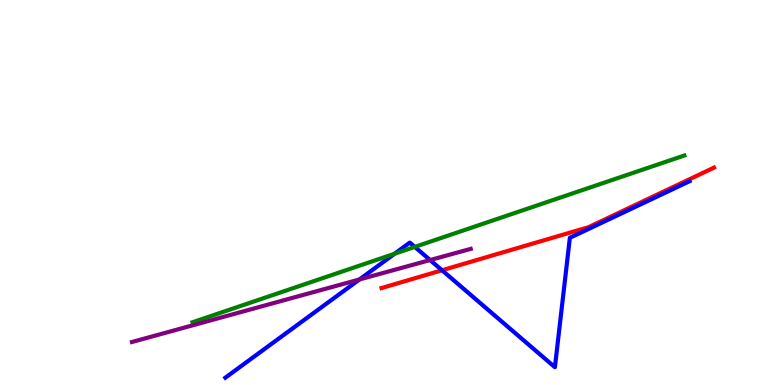[{'lines': ['blue', 'red'], 'intersections': [{'x': 5.7, 'y': 2.98}]}, {'lines': ['green', 'red'], 'intersections': []}, {'lines': ['purple', 'red'], 'intersections': []}, {'lines': ['blue', 'green'], 'intersections': [{'x': 5.09, 'y': 3.41}, {'x': 5.35, 'y': 3.59}]}, {'lines': ['blue', 'purple'], 'intersections': [{'x': 4.64, 'y': 2.74}, {'x': 5.55, 'y': 3.25}]}, {'lines': ['green', 'purple'], 'intersections': []}]